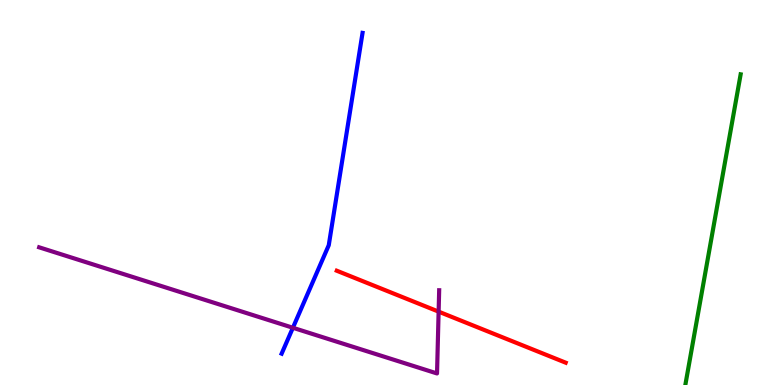[{'lines': ['blue', 'red'], 'intersections': []}, {'lines': ['green', 'red'], 'intersections': []}, {'lines': ['purple', 'red'], 'intersections': [{'x': 5.66, 'y': 1.91}]}, {'lines': ['blue', 'green'], 'intersections': []}, {'lines': ['blue', 'purple'], 'intersections': [{'x': 3.78, 'y': 1.49}]}, {'lines': ['green', 'purple'], 'intersections': []}]